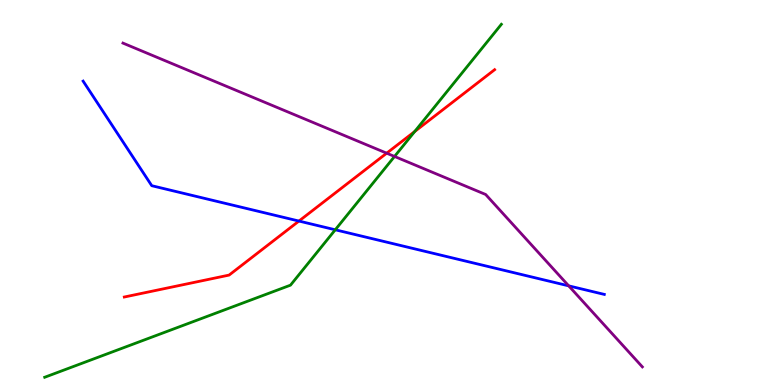[{'lines': ['blue', 'red'], 'intersections': [{'x': 3.86, 'y': 4.26}]}, {'lines': ['green', 'red'], 'intersections': [{'x': 5.35, 'y': 6.58}]}, {'lines': ['purple', 'red'], 'intersections': [{'x': 4.99, 'y': 6.02}]}, {'lines': ['blue', 'green'], 'intersections': [{'x': 4.33, 'y': 4.03}]}, {'lines': ['blue', 'purple'], 'intersections': [{'x': 7.34, 'y': 2.58}]}, {'lines': ['green', 'purple'], 'intersections': [{'x': 5.09, 'y': 5.94}]}]